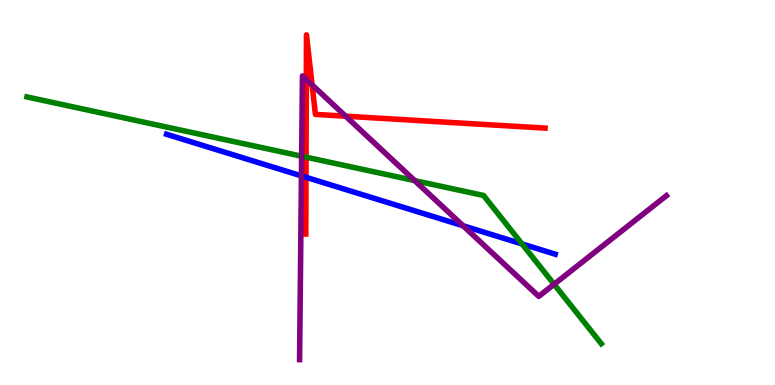[{'lines': ['blue', 'red'], 'intersections': [{'x': 3.95, 'y': 5.4}]}, {'lines': ['green', 'red'], 'intersections': [{'x': 3.95, 'y': 5.92}]}, {'lines': ['purple', 'red'], 'intersections': [{'x': 3.95, 'y': 7.94}, {'x': 4.03, 'y': 7.8}, {'x': 4.46, 'y': 6.98}]}, {'lines': ['blue', 'green'], 'intersections': [{'x': 6.74, 'y': 3.66}]}, {'lines': ['blue', 'purple'], 'intersections': [{'x': 3.89, 'y': 5.43}, {'x': 5.98, 'y': 4.14}]}, {'lines': ['green', 'purple'], 'intersections': [{'x': 3.89, 'y': 5.94}, {'x': 5.35, 'y': 5.31}, {'x': 7.15, 'y': 2.62}]}]